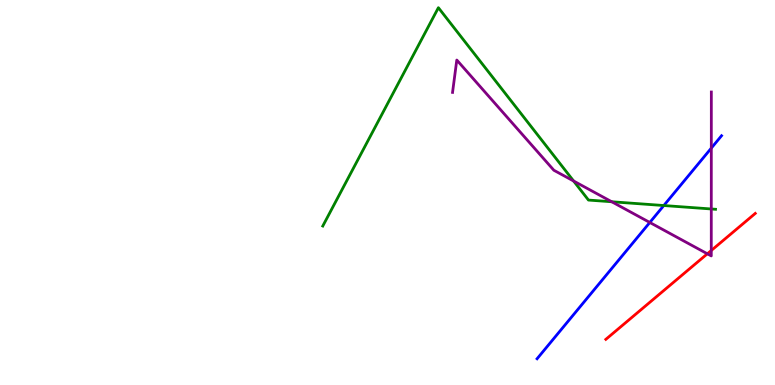[{'lines': ['blue', 'red'], 'intersections': []}, {'lines': ['green', 'red'], 'intersections': []}, {'lines': ['purple', 'red'], 'intersections': [{'x': 9.13, 'y': 3.41}, {'x': 9.18, 'y': 3.49}]}, {'lines': ['blue', 'green'], 'intersections': [{'x': 8.57, 'y': 4.66}]}, {'lines': ['blue', 'purple'], 'intersections': [{'x': 8.38, 'y': 4.22}, {'x': 9.18, 'y': 6.15}]}, {'lines': ['green', 'purple'], 'intersections': [{'x': 7.4, 'y': 5.3}, {'x': 7.89, 'y': 4.76}, {'x': 9.18, 'y': 4.57}]}]